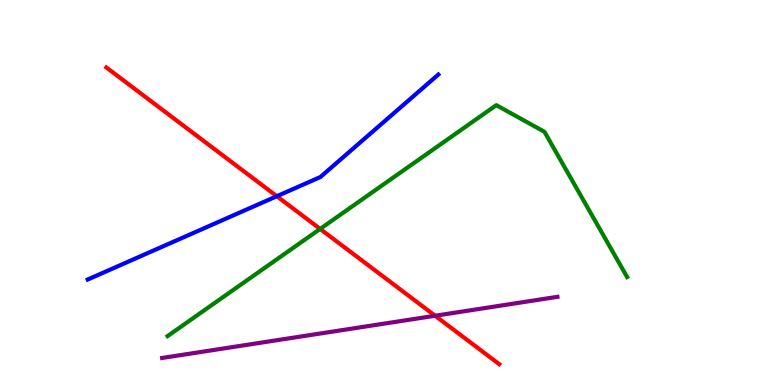[{'lines': ['blue', 'red'], 'intersections': [{'x': 3.57, 'y': 4.9}]}, {'lines': ['green', 'red'], 'intersections': [{'x': 4.13, 'y': 4.05}]}, {'lines': ['purple', 'red'], 'intersections': [{'x': 5.61, 'y': 1.8}]}, {'lines': ['blue', 'green'], 'intersections': []}, {'lines': ['blue', 'purple'], 'intersections': []}, {'lines': ['green', 'purple'], 'intersections': []}]